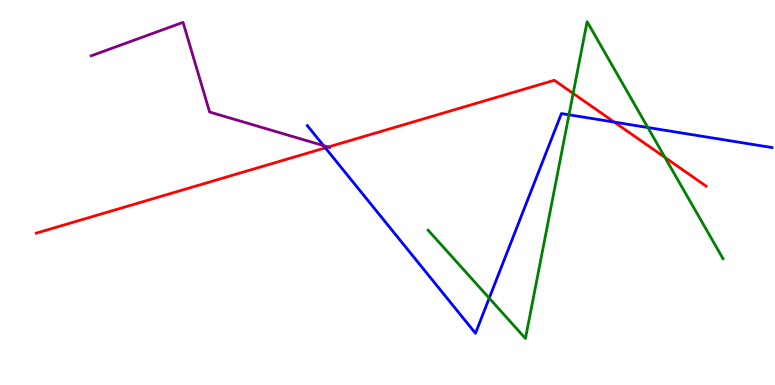[{'lines': ['blue', 'red'], 'intersections': [{'x': 4.2, 'y': 6.16}, {'x': 7.93, 'y': 6.83}]}, {'lines': ['green', 'red'], 'intersections': [{'x': 7.4, 'y': 7.57}, {'x': 8.58, 'y': 5.91}]}, {'lines': ['purple', 'red'], 'intersections': [{'x': 4.23, 'y': 6.18}]}, {'lines': ['blue', 'green'], 'intersections': [{'x': 6.31, 'y': 2.26}, {'x': 7.34, 'y': 7.02}, {'x': 8.36, 'y': 6.69}]}, {'lines': ['blue', 'purple'], 'intersections': [{'x': 4.17, 'y': 6.22}]}, {'lines': ['green', 'purple'], 'intersections': []}]